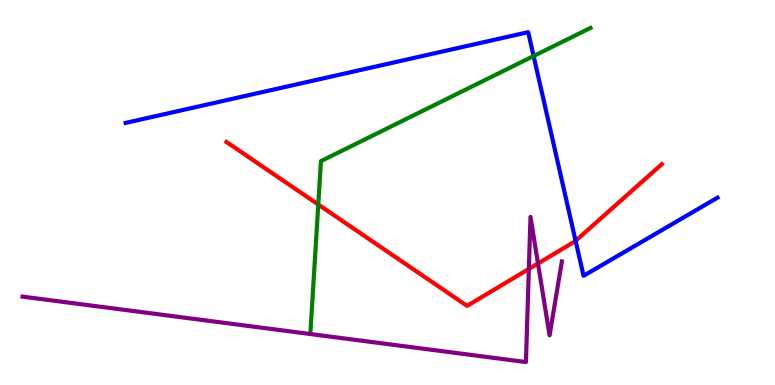[{'lines': ['blue', 'red'], 'intersections': [{'x': 7.43, 'y': 3.74}]}, {'lines': ['green', 'red'], 'intersections': [{'x': 4.11, 'y': 4.69}]}, {'lines': ['purple', 'red'], 'intersections': [{'x': 6.82, 'y': 3.01}, {'x': 6.94, 'y': 3.16}]}, {'lines': ['blue', 'green'], 'intersections': [{'x': 6.89, 'y': 8.54}]}, {'lines': ['blue', 'purple'], 'intersections': []}, {'lines': ['green', 'purple'], 'intersections': []}]